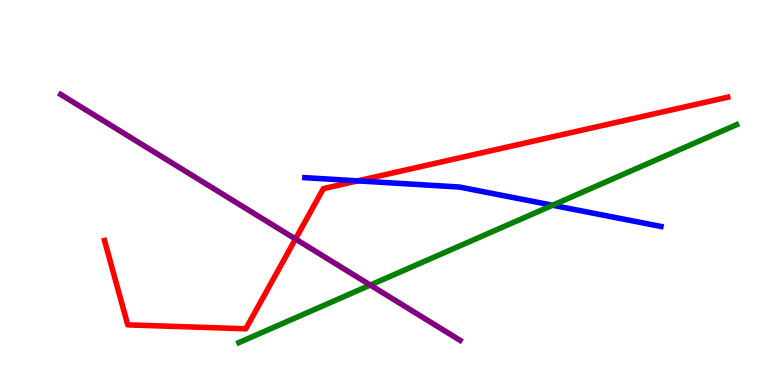[{'lines': ['blue', 'red'], 'intersections': [{'x': 4.62, 'y': 5.3}]}, {'lines': ['green', 'red'], 'intersections': []}, {'lines': ['purple', 'red'], 'intersections': [{'x': 3.81, 'y': 3.79}]}, {'lines': ['blue', 'green'], 'intersections': [{'x': 7.13, 'y': 4.67}]}, {'lines': ['blue', 'purple'], 'intersections': []}, {'lines': ['green', 'purple'], 'intersections': [{'x': 4.78, 'y': 2.6}]}]